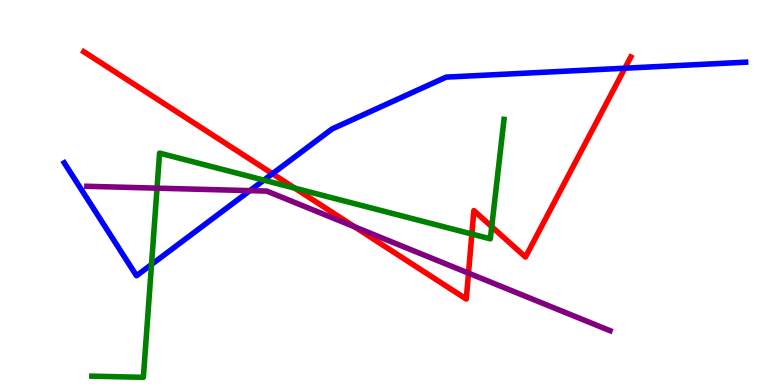[{'lines': ['blue', 'red'], 'intersections': [{'x': 3.52, 'y': 5.49}, {'x': 8.06, 'y': 8.23}]}, {'lines': ['green', 'red'], 'intersections': [{'x': 3.8, 'y': 5.11}, {'x': 6.09, 'y': 3.92}, {'x': 6.34, 'y': 4.11}]}, {'lines': ['purple', 'red'], 'intersections': [{'x': 4.57, 'y': 4.11}, {'x': 6.05, 'y': 2.91}]}, {'lines': ['blue', 'green'], 'intersections': [{'x': 1.96, 'y': 3.13}, {'x': 3.4, 'y': 5.32}]}, {'lines': ['blue', 'purple'], 'intersections': [{'x': 3.22, 'y': 5.05}]}, {'lines': ['green', 'purple'], 'intersections': [{'x': 2.03, 'y': 5.11}]}]